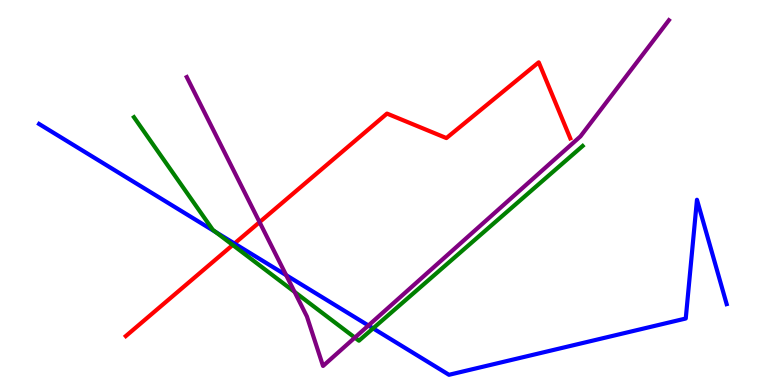[{'lines': ['blue', 'red'], 'intersections': [{'x': 3.03, 'y': 3.67}]}, {'lines': ['green', 'red'], 'intersections': [{'x': 3.0, 'y': 3.64}]}, {'lines': ['purple', 'red'], 'intersections': [{'x': 3.35, 'y': 4.23}]}, {'lines': ['blue', 'green'], 'intersections': [{'x': 2.78, 'y': 3.98}, {'x': 4.81, 'y': 1.47}]}, {'lines': ['blue', 'purple'], 'intersections': [{'x': 3.69, 'y': 2.85}, {'x': 4.75, 'y': 1.55}]}, {'lines': ['green', 'purple'], 'intersections': [{'x': 3.8, 'y': 2.42}, {'x': 4.58, 'y': 1.23}]}]